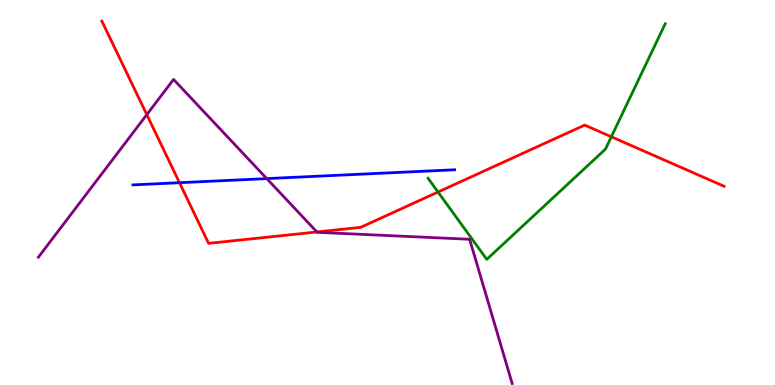[{'lines': ['blue', 'red'], 'intersections': [{'x': 2.32, 'y': 5.25}]}, {'lines': ['green', 'red'], 'intersections': [{'x': 5.65, 'y': 5.01}, {'x': 7.89, 'y': 6.45}]}, {'lines': ['purple', 'red'], 'intersections': [{'x': 1.89, 'y': 7.02}, {'x': 4.09, 'y': 3.98}]}, {'lines': ['blue', 'green'], 'intersections': []}, {'lines': ['blue', 'purple'], 'intersections': [{'x': 3.44, 'y': 5.36}]}, {'lines': ['green', 'purple'], 'intersections': []}]